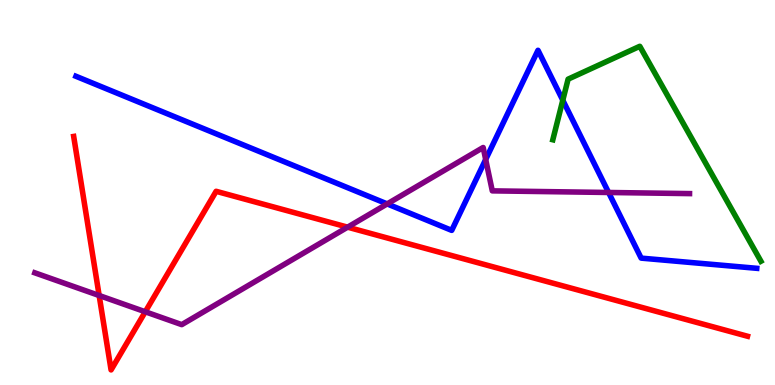[{'lines': ['blue', 'red'], 'intersections': []}, {'lines': ['green', 'red'], 'intersections': []}, {'lines': ['purple', 'red'], 'intersections': [{'x': 1.28, 'y': 2.32}, {'x': 1.87, 'y': 1.9}, {'x': 4.49, 'y': 4.1}]}, {'lines': ['blue', 'green'], 'intersections': [{'x': 7.26, 'y': 7.4}]}, {'lines': ['blue', 'purple'], 'intersections': [{'x': 5.0, 'y': 4.7}, {'x': 6.27, 'y': 5.86}, {'x': 7.85, 'y': 5.0}]}, {'lines': ['green', 'purple'], 'intersections': []}]